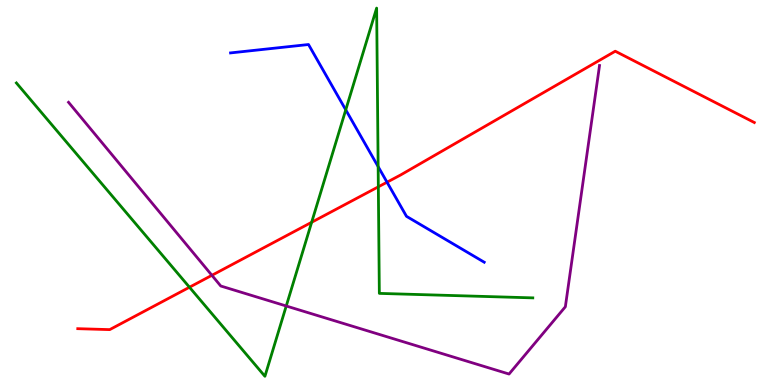[{'lines': ['blue', 'red'], 'intersections': [{'x': 4.99, 'y': 5.27}]}, {'lines': ['green', 'red'], 'intersections': [{'x': 2.44, 'y': 2.54}, {'x': 4.02, 'y': 4.23}, {'x': 4.88, 'y': 5.15}]}, {'lines': ['purple', 'red'], 'intersections': [{'x': 2.73, 'y': 2.85}]}, {'lines': ['blue', 'green'], 'intersections': [{'x': 4.46, 'y': 7.15}, {'x': 4.88, 'y': 5.67}]}, {'lines': ['blue', 'purple'], 'intersections': []}, {'lines': ['green', 'purple'], 'intersections': [{'x': 3.69, 'y': 2.05}]}]